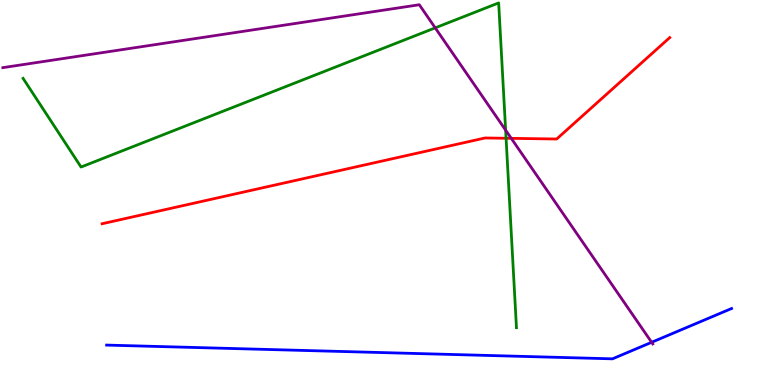[{'lines': ['blue', 'red'], 'intersections': []}, {'lines': ['green', 'red'], 'intersections': [{'x': 6.53, 'y': 6.41}]}, {'lines': ['purple', 'red'], 'intersections': [{'x': 6.6, 'y': 6.41}]}, {'lines': ['blue', 'green'], 'intersections': []}, {'lines': ['blue', 'purple'], 'intersections': [{'x': 8.41, 'y': 1.11}]}, {'lines': ['green', 'purple'], 'intersections': [{'x': 5.62, 'y': 9.28}, {'x': 6.52, 'y': 6.62}]}]